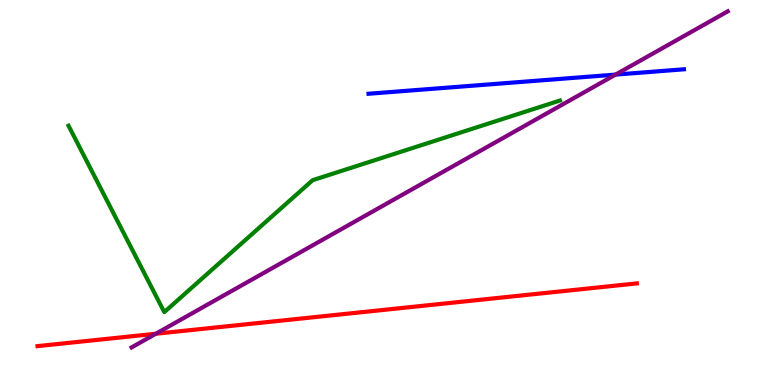[{'lines': ['blue', 'red'], 'intersections': []}, {'lines': ['green', 'red'], 'intersections': []}, {'lines': ['purple', 'red'], 'intersections': [{'x': 2.01, 'y': 1.33}]}, {'lines': ['blue', 'green'], 'intersections': []}, {'lines': ['blue', 'purple'], 'intersections': [{'x': 7.94, 'y': 8.06}]}, {'lines': ['green', 'purple'], 'intersections': []}]